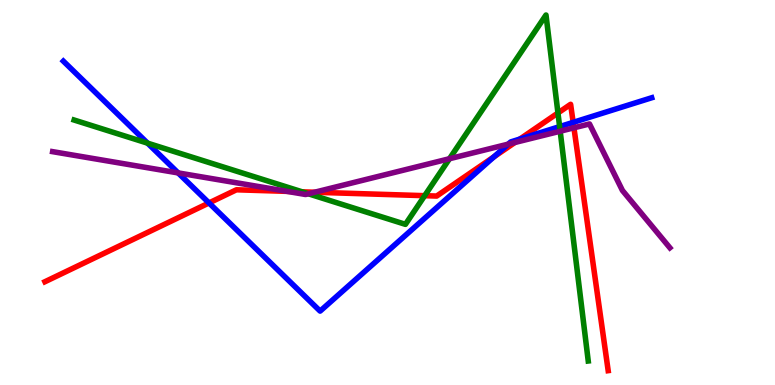[{'lines': ['blue', 'red'], 'intersections': [{'x': 2.7, 'y': 4.73}, {'x': 6.37, 'y': 5.93}, {'x': 6.71, 'y': 6.39}, {'x': 7.4, 'y': 6.82}]}, {'lines': ['green', 'red'], 'intersections': [{'x': 3.9, 'y': 5.02}, {'x': 5.48, 'y': 4.92}, {'x': 7.2, 'y': 7.07}]}, {'lines': ['purple', 'red'], 'intersections': [{'x': 3.71, 'y': 5.03}, {'x': 4.06, 'y': 5.01}, {'x': 6.64, 'y': 6.3}, {'x': 7.41, 'y': 6.68}]}, {'lines': ['blue', 'green'], 'intersections': [{'x': 1.9, 'y': 6.28}, {'x': 7.22, 'y': 6.71}]}, {'lines': ['blue', 'purple'], 'intersections': [{'x': 2.3, 'y': 5.51}, {'x': 6.56, 'y': 6.26}]}, {'lines': ['green', 'purple'], 'intersections': [{'x': 3.98, 'y': 4.97}, {'x': 5.8, 'y': 5.88}, {'x': 7.23, 'y': 6.59}]}]